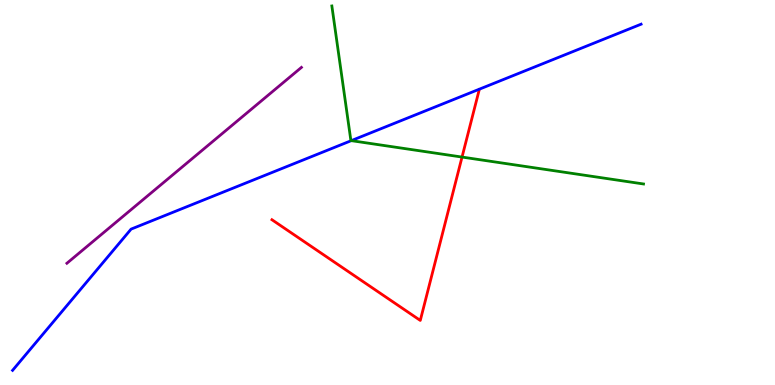[{'lines': ['blue', 'red'], 'intersections': []}, {'lines': ['green', 'red'], 'intersections': [{'x': 5.96, 'y': 5.92}]}, {'lines': ['purple', 'red'], 'intersections': []}, {'lines': ['blue', 'green'], 'intersections': [{'x': 4.53, 'y': 6.35}]}, {'lines': ['blue', 'purple'], 'intersections': []}, {'lines': ['green', 'purple'], 'intersections': []}]